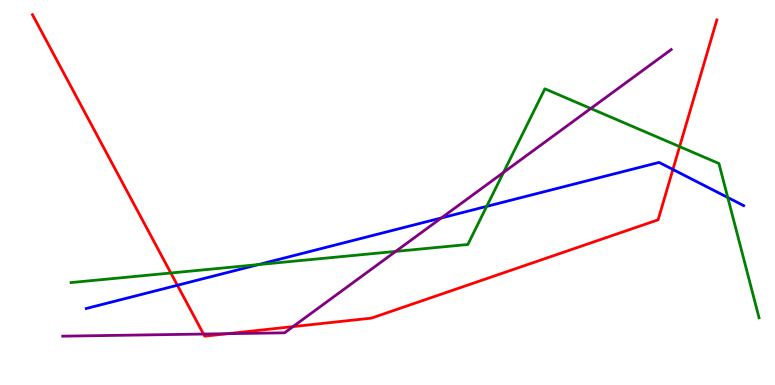[{'lines': ['blue', 'red'], 'intersections': [{'x': 2.29, 'y': 2.59}, {'x': 8.68, 'y': 5.6}]}, {'lines': ['green', 'red'], 'intersections': [{'x': 2.2, 'y': 2.91}, {'x': 8.77, 'y': 6.19}]}, {'lines': ['purple', 'red'], 'intersections': [{'x': 2.63, 'y': 1.32}, {'x': 2.94, 'y': 1.33}, {'x': 3.78, 'y': 1.52}]}, {'lines': ['blue', 'green'], 'intersections': [{'x': 3.34, 'y': 3.13}, {'x': 6.28, 'y': 4.64}, {'x': 9.39, 'y': 4.87}]}, {'lines': ['blue', 'purple'], 'intersections': [{'x': 5.7, 'y': 4.34}]}, {'lines': ['green', 'purple'], 'intersections': [{'x': 5.11, 'y': 3.47}, {'x': 6.5, 'y': 5.52}, {'x': 7.62, 'y': 7.18}]}]